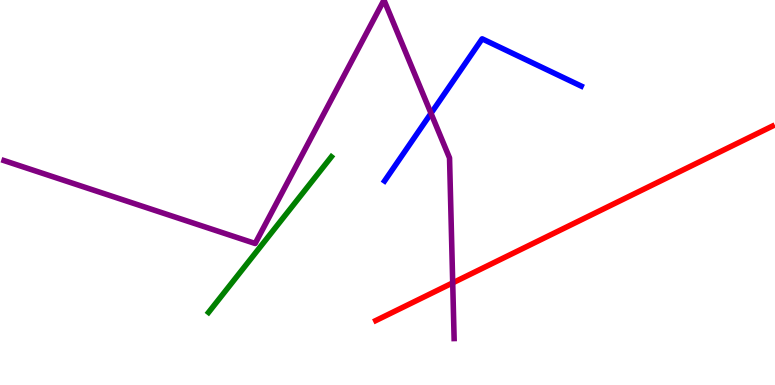[{'lines': ['blue', 'red'], 'intersections': []}, {'lines': ['green', 'red'], 'intersections': []}, {'lines': ['purple', 'red'], 'intersections': [{'x': 5.84, 'y': 2.65}]}, {'lines': ['blue', 'green'], 'intersections': []}, {'lines': ['blue', 'purple'], 'intersections': [{'x': 5.56, 'y': 7.06}]}, {'lines': ['green', 'purple'], 'intersections': []}]